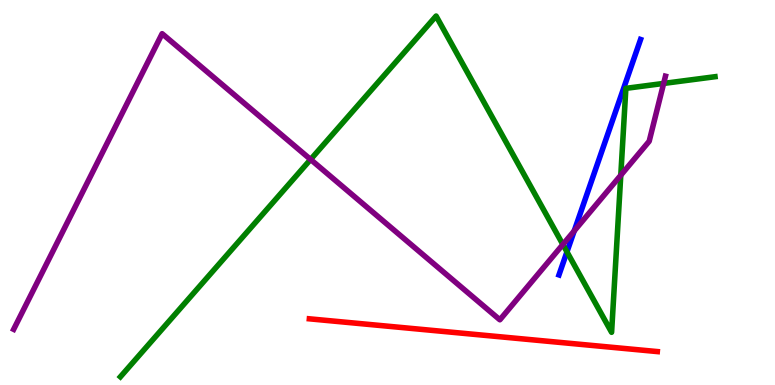[{'lines': ['blue', 'red'], 'intersections': []}, {'lines': ['green', 'red'], 'intersections': []}, {'lines': ['purple', 'red'], 'intersections': []}, {'lines': ['blue', 'green'], 'intersections': [{'x': 7.32, 'y': 3.46}]}, {'lines': ['blue', 'purple'], 'intersections': [{'x': 7.41, 'y': 4.0}]}, {'lines': ['green', 'purple'], 'intersections': [{'x': 4.01, 'y': 5.86}, {'x': 7.26, 'y': 3.65}, {'x': 8.01, 'y': 5.45}, {'x': 8.56, 'y': 7.83}]}]